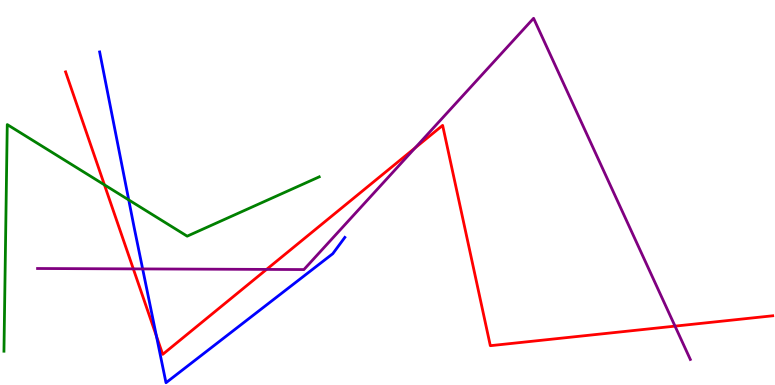[{'lines': ['blue', 'red'], 'intersections': [{'x': 2.02, 'y': 1.27}]}, {'lines': ['green', 'red'], 'intersections': [{'x': 1.35, 'y': 5.2}]}, {'lines': ['purple', 'red'], 'intersections': [{'x': 1.72, 'y': 3.02}, {'x': 3.44, 'y': 3.0}, {'x': 5.36, 'y': 6.16}, {'x': 8.71, 'y': 1.53}]}, {'lines': ['blue', 'green'], 'intersections': [{'x': 1.66, 'y': 4.81}]}, {'lines': ['blue', 'purple'], 'intersections': [{'x': 1.84, 'y': 3.02}]}, {'lines': ['green', 'purple'], 'intersections': []}]